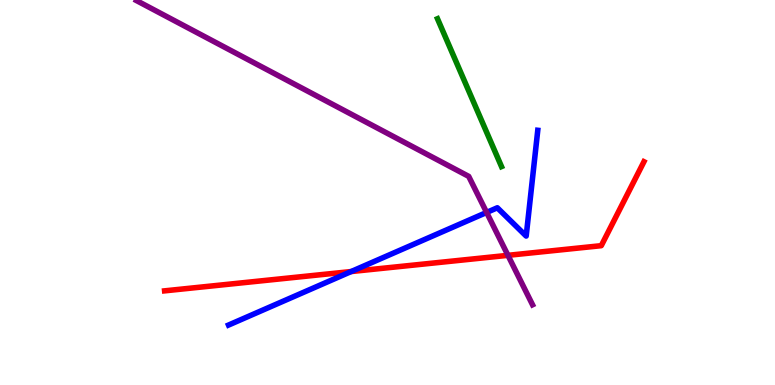[{'lines': ['blue', 'red'], 'intersections': [{'x': 4.53, 'y': 2.95}]}, {'lines': ['green', 'red'], 'intersections': []}, {'lines': ['purple', 'red'], 'intersections': [{'x': 6.55, 'y': 3.37}]}, {'lines': ['blue', 'green'], 'intersections': []}, {'lines': ['blue', 'purple'], 'intersections': [{'x': 6.28, 'y': 4.48}]}, {'lines': ['green', 'purple'], 'intersections': []}]